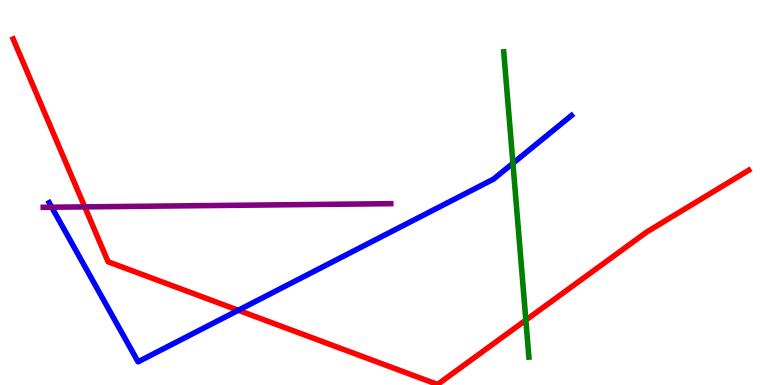[{'lines': ['blue', 'red'], 'intersections': [{'x': 3.08, 'y': 1.94}]}, {'lines': ['green', 'red'], 'intersections': [{'x': 6.79, 'y': 1.69}]}, {'lines': ['purple', 'red'], 'intersections': [{'x': 1.09, 'y': 4.63}]}, {'lines': ['blue', 'green'], 'intersections': [{'x': 6.62, 'y': 5.76}]}, {'lines': ['blue', 'purple'], 'intersections': [{'x': 0.668, 'y': 4.62}]}, {'lines': ['green', 'purple'], 'intersections': []}]